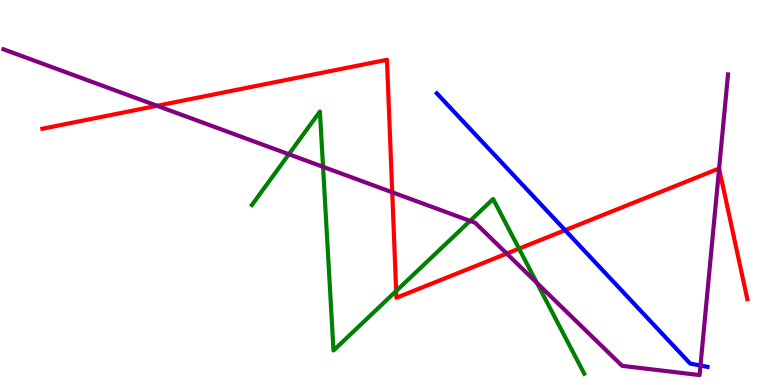[{'lines': ['blue', 'red'], 'intersections': [{'x': 7.29, 'y': 4.02}]}, {'lines': ['green', 'red'], 'intersections': [{'x': 5.11, 'y': 2.44}, {'x': 6.7, 'y': 3.54}]}, {'lines': ['purple', 'red'], 'intersections': [{'x': 2.03, 'y': 7.25}, {'x': 5.06, 'y': 5.01}, {'x': 6.54, 'y': 3.41}, {'x': 9.28, 'y': 5.62}]}, {'lines': ['blue', 'green'], 'intersections': []}, {'lines': ['blue', 'purple'], 'intersections': [{'x': 9.04, 'y': 0.506}]}, {'lines': ['green', 'purple'], 'intersections': [{'x': 3.73, 'y': 5.99}, {'x': 4.17, 'y': 5.67}, {'x': 6.07, 'y': 4.26}, {'x': 6.93, 'y': 2.65}]}]